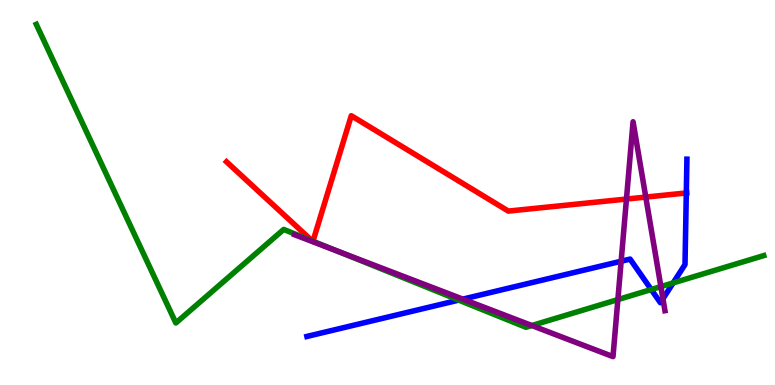[{'lines': ['blue', 'red'], 'intersections': [{'x': 8.86, 'y': 4.99}]}, {'lines': ['green', 'red'], 'intersections': [{'x': 4.03, 'y': 3.74}, {'x': 4.04, 'y': 3.73}]}, {'lines': ['purple', 'red'], 'intersections': [{'x': 8.08, 'y': 4.83}, {'x': 8.33, 'y': 4.88}]}, {'lines': ['blue', 'green'], 'intersections': [{'x': 5.92, 'y': 2.2}, {'x': 8.4, 'y': 2.48}, {'x': 8.69, 'y': 2.65}]}, {'lines': ['blue', 'purple'], 'intersections': [{'x': 5.97, 'y': 2.23}, {'x': 8.01, 'y': 3.21}, {'x': 8.55, 'y': 2.24}]}, {'lines': ['green', 'purple'], 'intersections': [{'x': 4.35, 'y': 3.48}, {'x': 6.86, 'y': 1.54}, {'x': 7.97, 'y': 2.22}, {'x': 8.53, 'y': 2.56}]}]